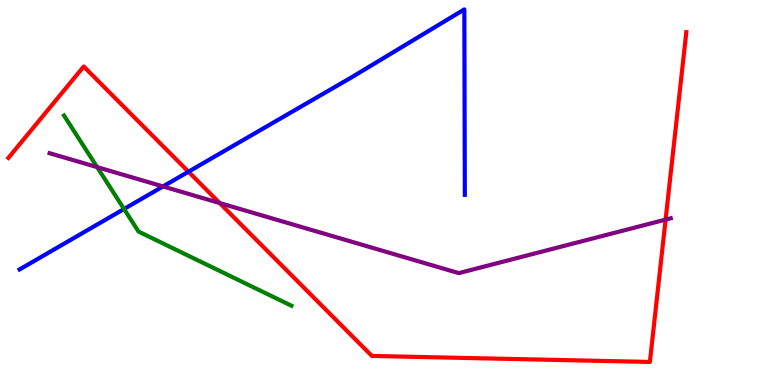[{'lines': ['blue', 'red'], 'intersections': [{'x': 2.43, 'y': 5.54}]}, {'lines': ['green', 'red'], 'intersections': []}, {'lines': ['purple', 'red'], 'intersections': [{'x': 2.83, 'y': 4.73}, {'x': 8.59, 'y': 4.3}]}, {'lines': ['blue', 'green'], 'intersections': [{'x': 1.6, 'y': 4.57}]}, {'lines': ['blue', 'purple'], 'intersections': [{'x': 2.1, 'y': 5.16}]}, {'lines': ['green', 'purple'], 'intersections': [{'x': 1.25, 'y': 5.66}]}]